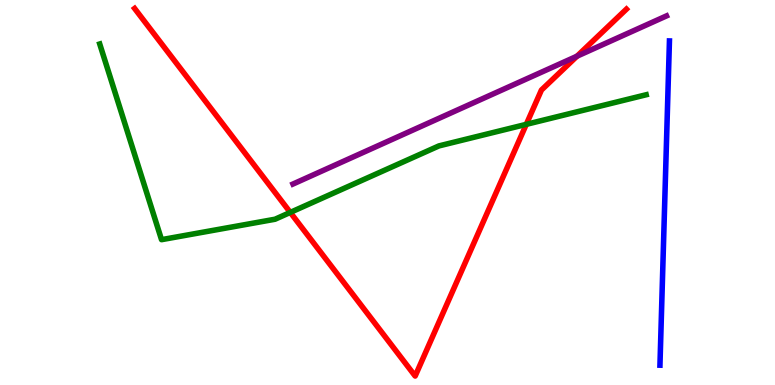[{'lines': ['blue', 'red'], 'intersections': []}, {'lines': ['green', 'red'], 'intersections': [{'x': 3.75, 'y': 4.48}, {'x': 6.79, 'y': 6.77}]}, {'lines': ['purple', 'red'], 'intersections': [{'x': 7.45, 'y': 8.54}]}, {'lines': ['blue', 'green'], 'intersections': []}, {'lines': ['blue', 'purple'], 'intersections': []}, {'lines': ['green', 'purple'], 'intersections': []}]